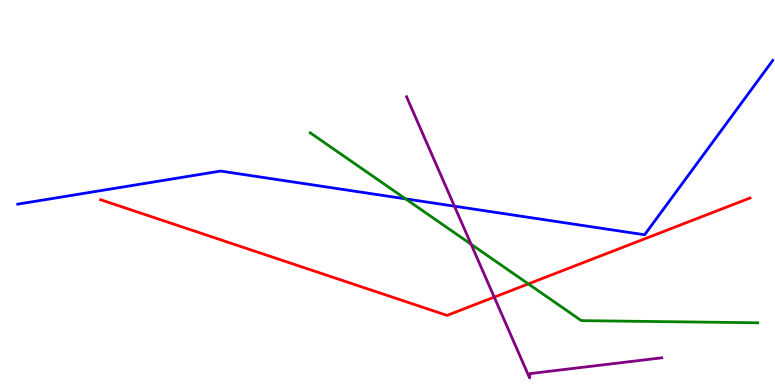[{'lines': ['blue', 'red'], 'intersections': []}, {'lines': ['green', 'red'], 'intersections': [{'x': 6.82, 'y': 2.63}]}, {'lines': ['purple', 'red'], 'intersections': [{'x': 6.38, 'y': 2.28}]}, {'lines': ['blue', 'green'], 'intersections': [{'x': 5.23, 'y': 4.84}]}, {'lines': ['blue', 'purple'], 'intersections': [{'x': 5.86, 'y': 4.64}]}, {'lines': ['green', 'purple'], 'intersections': [{'x': 6.08, 'y': 3.66}]}]